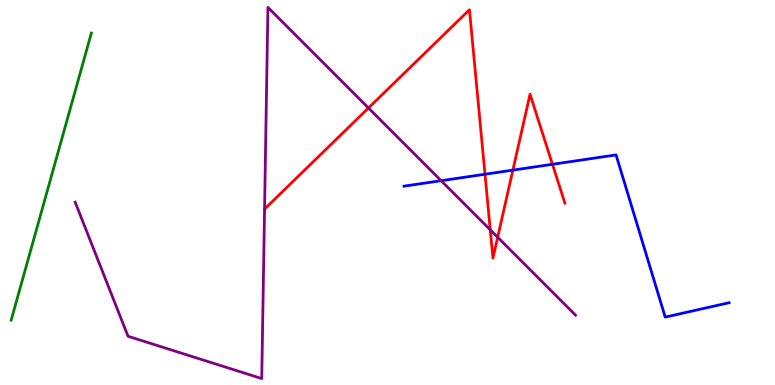[{'lines': ['blue', 'red'], 'intersections': [{'x': 6.26, 'y': 5.47}, {'x': 6.62, 'y': 5.58}, {'x': 7.13, 'y': 5.73}]}, {'lines': ['green', 'red'], 'intersections': []}, {'lines': ['purple', 'red'], 'intersections': [{'x': 4.75, 'y': 7.2}, {'x': 6.33, 'y': 4.03}, {'x': 6.42, 'y': 3.84}]}, {'lines': ['blue', 'green'], 'intersections': []}, {'lines': ['blue', 'purple'], 'intersections': [{'x': 5.69, 'y': 5.31}]}, {'lines': ['green', 'purple'], 'intersections': []}]